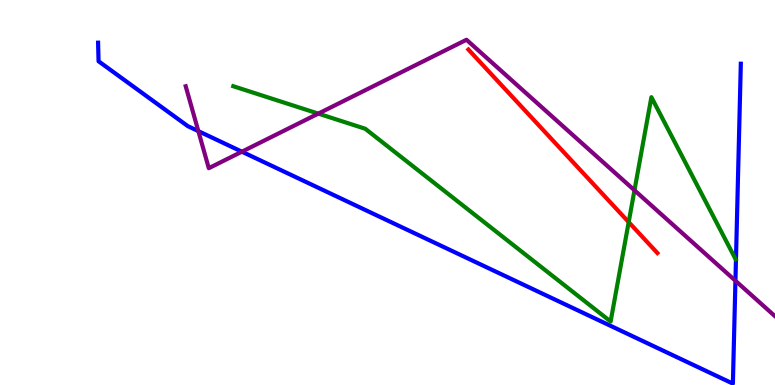[{'lines': ['blue', 'red'], 'intersections': []}, {'lines': ['green', 'red'], 'intersections': [{'x': 8.11, 'y': 4.23}]}, {'lines': ['purple', 'red'], 'intersections': []}, {'lines': ['blue', 'green'], 'intersections': []}, {'lines': ['blue', 'purple'], 'intersections': [{'x': 2.56, 'y': 6.59}, {'x': 3.12, 'y': 6.06}, {'x': 9.49, 'y': 2.71}]}, {'lines': ['green', 'purple'], 'intersections': [{'x': 4.11, 'y': 7.05}, {'x': 8.19, 'y': 5.06}]}]